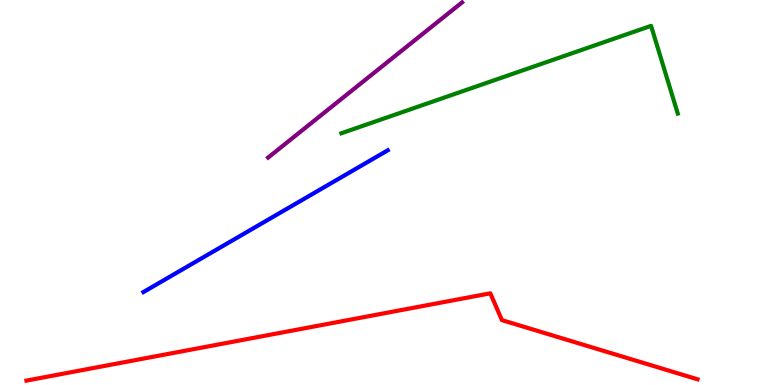[{'lines': ['blue', 'red'], 'intersections': []}, {'lines': ['green', 'red'], 'intersections': []}, {'lines': ['purple', 'red'], 'intersections': []}, {'lines': ['blue', 'green'], 'intersections': []}, {'lines': ['blue', 'purple'], 'intersections': []}, {'lines': ['green', 'purple'], 'intersections': []}]